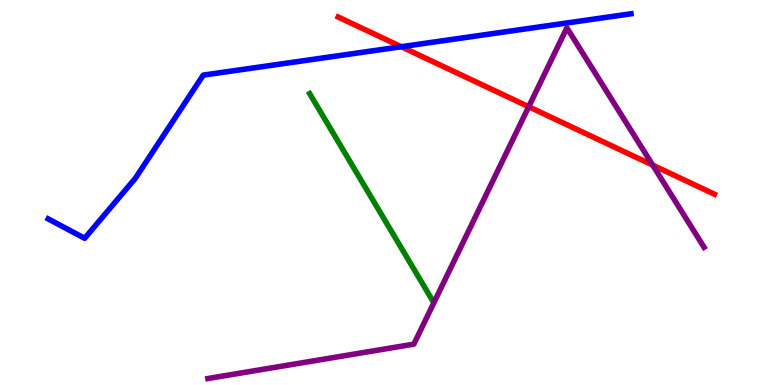[{'lines': ['blue', 'red'], 'intersections': [{'x': 5.18, 'y': 8.79}]}, {'lines': ['green', 'red'], 'intersections': []}, {'lines': ['purple', 'red'], 'intersections': [{'x': 6.82, 'y': 7.23}, {'x': 8.42, 'y': 5.71}]}, {'lines': ['blue', 'green'], 'intersections': []}, {'lines': ['blue', 'purple'], 'intersections': []}, {'lines': ['green', 'purple'], 'intersections': []}]